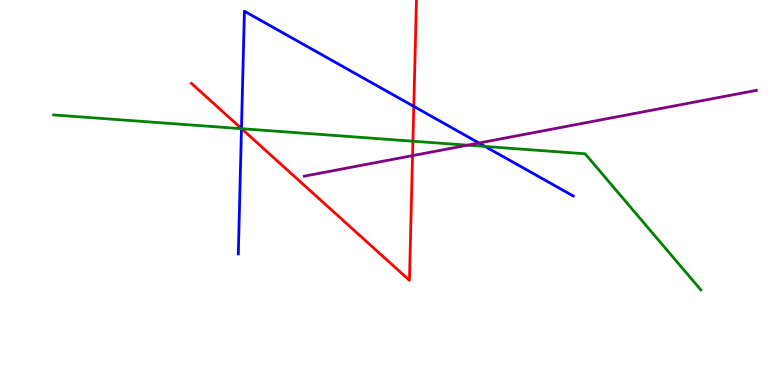[{'lines': ['blue', 'red'], 'intersections': [{'x': 3.12, 'y': 6.66}, {'x': 5.34, 'y': 7.24}]}, {'lines': ['green', 'red'], 'intersections': [{'x': 3.12, 'y': 6.66}, {'x': 5.33, 'y': 6.33}]}, {'lines': ['purple', 'red'], 'intersections': [{'x': 5.32, 'y': 5.96}]}, {'lines': ['blue', 'green'], 'intersections': [{'x': 3.12, 'y': 6.66}, {'x': 6.26, 'y': 6.2}]}, {'lines': ['blue', 'purple'], 'intersections': [{'x': 6.18, 'y': 6.29}]}, {'lines': ['green', 'purple'], 'intersections': [{'x': 6.03, 'y': 6.23}]}]